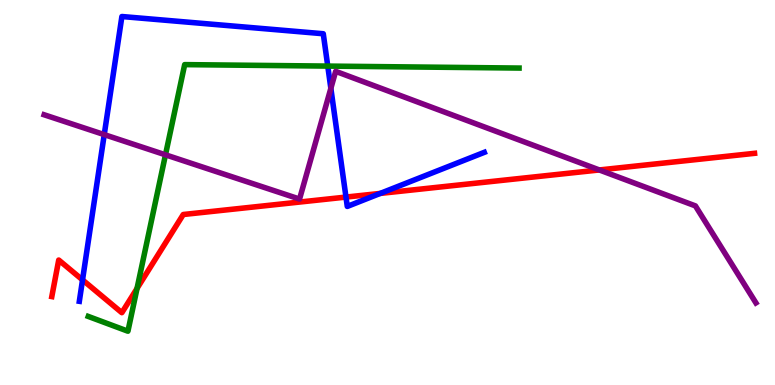[{'lines': ['blue', 'red'], 'intersections': [{'x': 1.06, 'y': 2.73}, {'x': 4.46, 'y': 4.88}, {'x': 4.91, 'y': 4.98}]}, {'lines': ['green', 'red'], 'intersections': [{'x': 1.77, 'y': 2.51}]}, {'lines': ['purple', 'red'], 'intersections': [{'x': 7.73, 'y': 5.59}]}, {'lines': ['blue', 'green'], 'intersections': [{'x': 4.23, 'y': 8.28}]}, {'lines': ['blue', 'purple'], 'intersections': [{'x': 1.35, 'y': 6.5}, {'x': 4.27, 'y': 7.71}]}, {'lines': ['green', 'purple'], 'intersections': [{'x': 2.14, 'y': 5.98}]}]